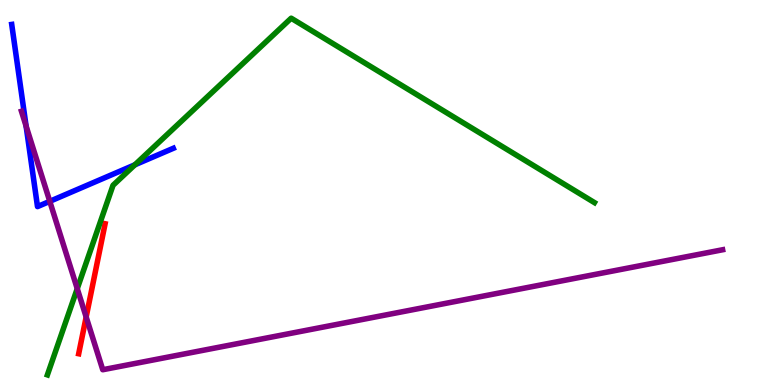[{'lines': ['blue', 'red'], 'intersections': []}, {'lines': ['green', 'red'], 'intersections': []}, {'lines': ['purple', 'red'], 'intersections': [{'x': 1.11, 'y': 1.77}]}, {'lines': ['blue', 'green'], 'intersections': [{'x': 1.74, 'y': 5.72}]}, {'lines': ['blue', 'purple'], 'intersections': [{'x': 0.337, 'y': 6.72}, {'x': 0.642, 'y': 4.77}]}, {'lines': ['green', 'purple'], 'intersections': [{'x': 0.997, 'y': 2.5}]}]